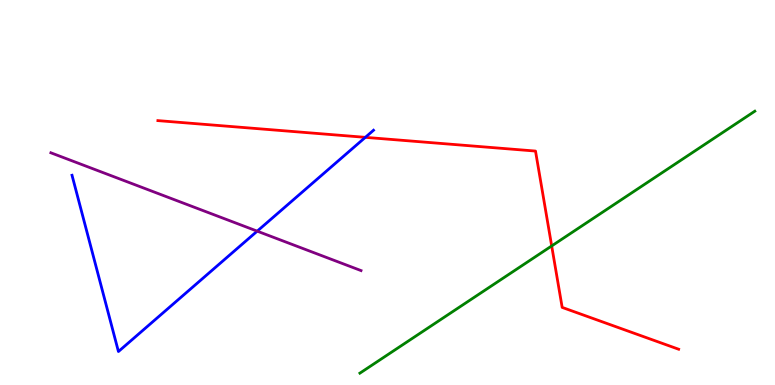[{'lines': ['blue', 'red'], 'intersections': [{'x': 4.71, 'y': 6.43}]}, {'lines': ['green', 'red'], 'intersections': [{'x': 7.12, 'y': 3.61}]}, {'lines': ['purple', 'red'], 'intersections': []}, {'lines': ['blue', 'green'], 'intersections': []}, {'lines': ['blue', 'purple'], 'intersections': [{'x': 3.32, 'y': 4.0}]}, {'lines': ['green', 'purple'], 'intersections': []}]